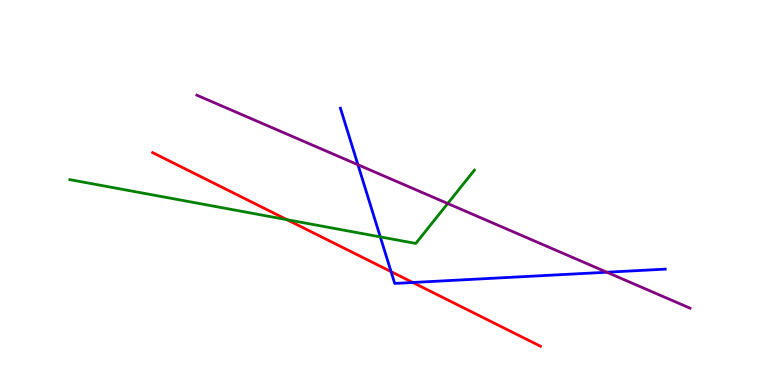[{'lines': ['blue', 'red'], 'intersections': [{'x': 5.05, 'y': 2.94}, {'x': 5.33, 'y': 2.66}]}, {'lines': ['green', 'red'], 'intersections': [{'x': 3.7, 'y': 4.29}]}, {'lines': ['purple', 'red'], 'intersections': []}, {'lines': ['blue', 'green'], 'intersections': [{'x': 4.91, 'y': 3.85}]}, {'lines': ['blue', 'purple'], 'intersections': [{'x': 4.62, 'y': 5.72}, {'x': 7.83, 'y': 2.93}]}, {'lines': ['green', 'purple'], 'intersections': [{'x': 5.78, 'y': 4.71}]}]